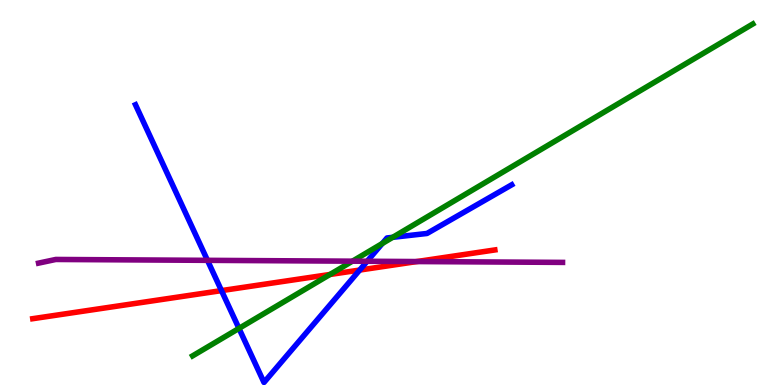[{'lines': ['blue', 'red'], 'intersections': [{'x': 2.86, 'y': 2.45}, {'x': 4.64, 'y': 2.99}]}, {'lines': ['green', 'red'], 'intersections': [{'x': 4.26, 'y': 2.87}]}, {'lines': ['purple', 'red'], 'intersections': [{'x': 5.38, 'y': 3.21}]}, {'lines': ['blue', 'green'], 'intersections': [{'x': 3.08, 'y': 1.47}, {'x': 4.93, 'y': 3.68}, {'x': 5.07, 'y': 3.84}]}, {'lines': ['blue', 'purple'], 'intersections': [{'x': 2.68, 'y': 3.24}, {'x': 4.74, 'y': 3.21}]}, {'lines': ['green', 'purple'], 'intersections': [{'x': 4.55, 'y': 3.22}]}]